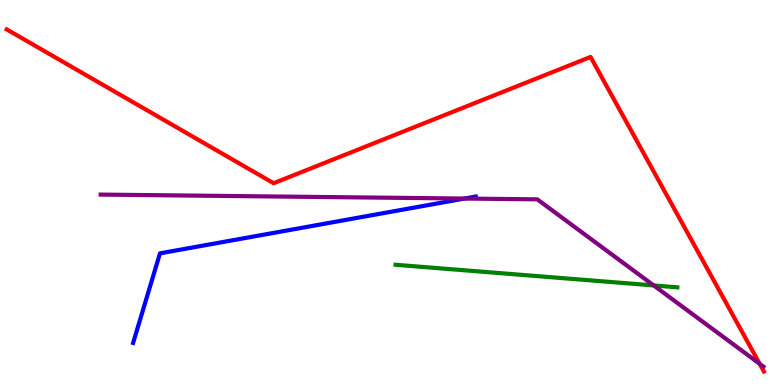[{'lines': ['blue', 'red'], 'intersections': []}, {'lines': ['green', 'red'], 'intersections': []}, {'lines': ['purple', 'red'], 'intersections': [{'x': 9.8, 'y': 0.549}]}, {'lines': ['blue', 'green'], 'intersections': []}, {'lines': ['blue', 'purple'], 'intersections': [{'x': 5.99, 'y': 4.84}]}, {'lines': ['green', 'purple'], 'intersections': [{'x': 8.43, 'y': 2.59}]}]